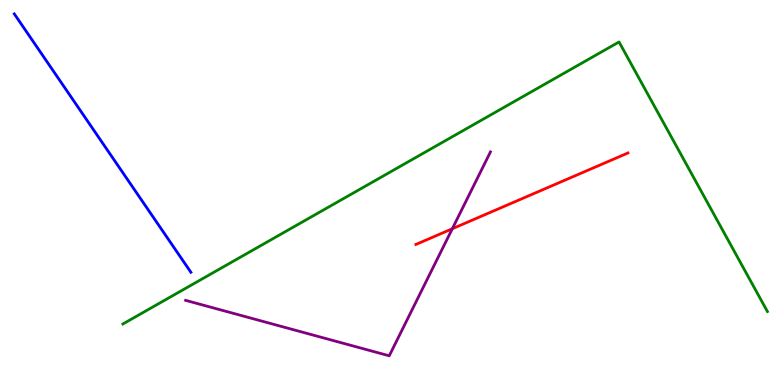[{'lines': ['blue', 'red'], 'intersections': []}, {'lines': ['green', 'red'], 'intersections': []}, {'lines': ['purple', 'red'], 'intersections': [{'x': 5.84, 'y': 4.06}]}, {'lines': ['blue', 'green'], 'intersections': []}, {'lines': ['blue', 'purple'], 'intersections': []}, {'lines': ['green', 'purple'], 'intersections': []}]